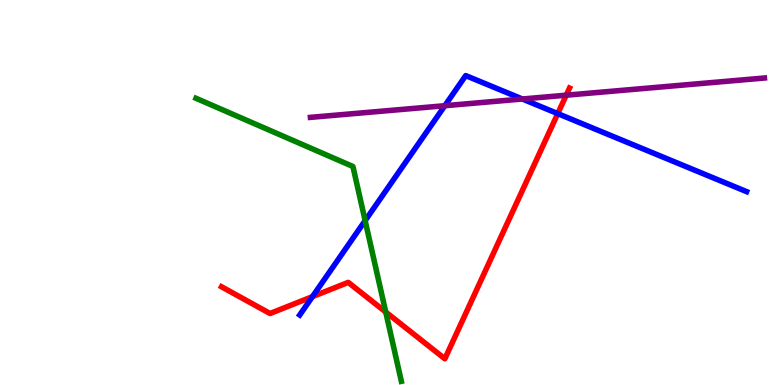[{'lines': ['blue', 'red'], 'intersections': [{'x': 4.03, 'y': 2.3}, {'x': 7.2, 'y': 7.05}]}, {'lines': ['green', 'red'], 'intersections': [{'x': 4.98, 'y': 1.9}]}, {'lines': ['purple', 'red'], 'intersections': [{'x': 7.31, 'y': 7.53}]}, {'lines': ['blue', 'green'], 'intersections': [{'x': 4.71, 'y': 4.27}]}, {'lines': ['blue', 'purple'], 'intersections': [{'x': 5.74, 'y': 7.25}, {'x': 6.74, 'y': 7.43}]}, {'lines': ['green', 'purple'], 'intersections': []}]